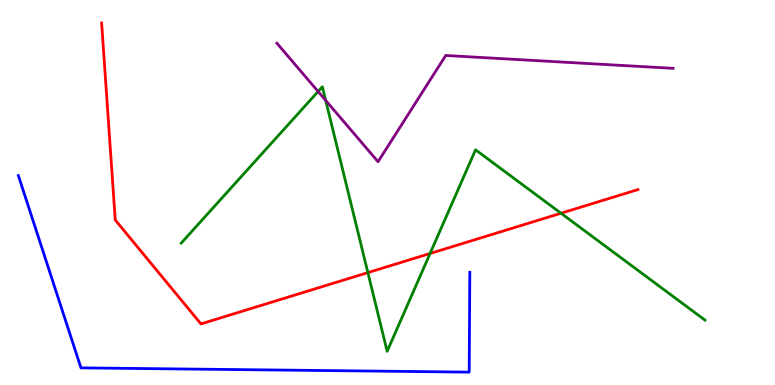[{'lines': ['blue', 'red'], 'intersections': []}, {'lines': ['green', 'red'], 'intersections': [{'x': 4.75, 'y': 2.92}, {'x': 5.55, 'y': 3.42}, {'x': 7.24, 'y': 4.46}]}, {'lines': ['purple', 'red'], 'intersections': []}, {'lines': ['blue', 'green'], 'intersections': []}, {'lines': ['blue', 'purple'], 'intersections': []}, {'lines': ['green', 'purple'], 'intersections': [{'x': 4.1, 'y': 7.62}, {'x': 4.2, 'y': 7.39}]}]